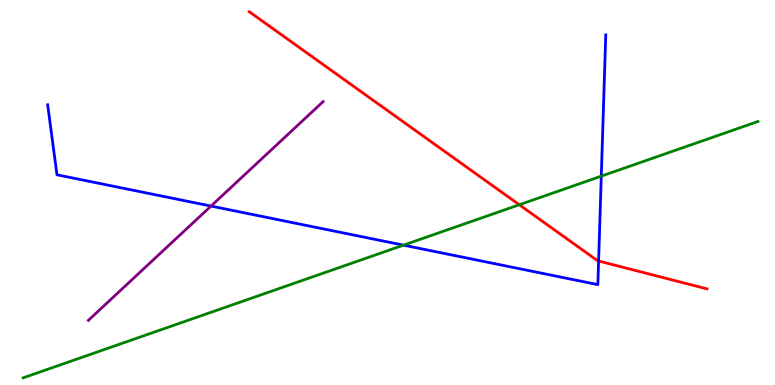[{'lines': ['blue', 'red'], 'intersections': [{'x': 7.72, 'y': 3.22}]}, {'lines': ['green', 'red'], 'intersections': [{'x': 6.7, 'y': 4.68}]}, {'lines': ['purple', 'red'], 'intersections': []}, {'lines': ['blue', 'green'], 'intersections': [{'x': 5.21, 'y': 3.63}, {'x': 7.76, 'y': 5.42}]}, {'lines': ['blue', 'purple'], 'intersections': [{'x': 2.72, 'y': 4.65}]}, {'lines': ['green', 'purple'], 'intersections': []}]